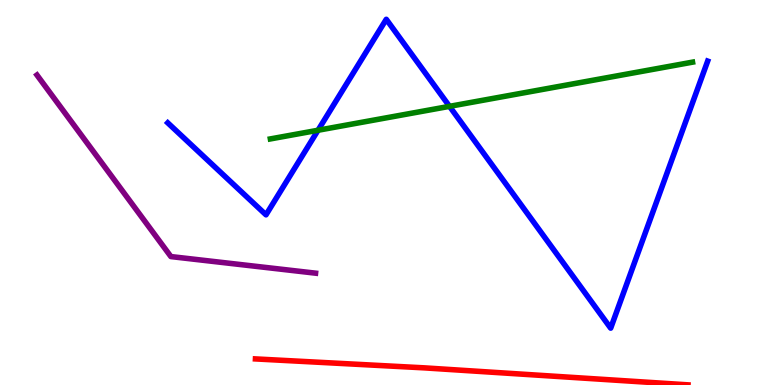[{'lines': ['blue', 'red'], 'intersections': []}, {'lines': ['green', 'red'], 'intersections': []}, {'lines': ['purple', 'red'], 'intersections': []}, {'lines': ['blue', 'green'], 'intersections': [{'x': 4.1, 'y': 6.62}, {'x': 5.8, 'y': 7.24}]}, {'lines': ['blue', 'purple'], 'intersections': []}, {'lines': ['green', 'purple'], 'intersections': []}]